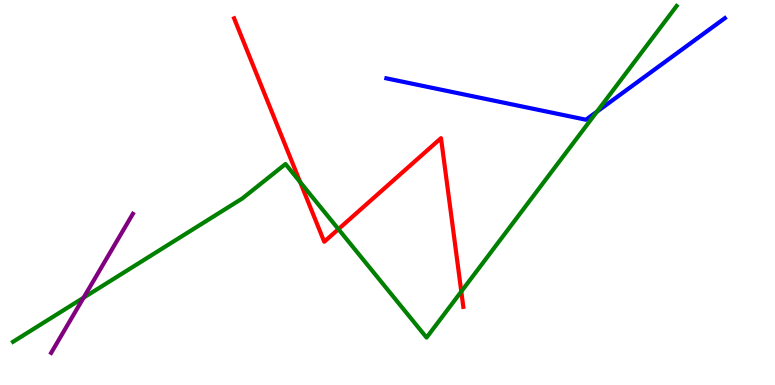[{'lines': ['blue', 'red'], 'intersections': []}, {'lines': ['green', 'red'], 'intersections': [{'x': 3.87, 'y': 5.27}, {'x': 4.37, 'y': 4.05}, {'x': 5.95, 'y': 2.43}]}, {'lines': ['purple', 'red'], 'intersections': []}, {'lines': ['blue', 'green'], 'intersections': [{'x': 7.7, 'y': 7.1}]}, {'lines': ['blue', 'purple'], 'intersections': []}, {'lines': ['green', 'purple'], 'intersections': [{'x': 1.08, 'y': 2.27}]}]